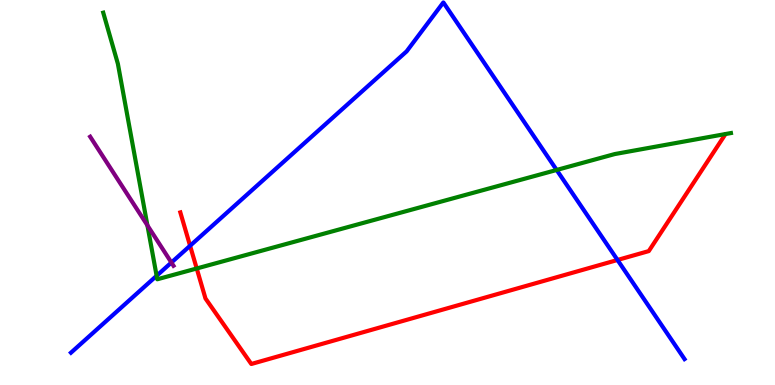[{'lines': ['blue', 'red'], 'intersections': [{'x': 2.45, 'y': 3.62}, {'x': 7.97, 'y': 3.25}]}, {'lines': ['green', 'red'], 'intersections': [{'x': 2.54, 'y': 3.03}]}, {'lines': ['purple', 'red'], 'intersections': []}, {'lines': ['blue', 'green'], 'intersections': [{'x': 2.02, 'y': 2.84}, {'x': 7.18, 'y': 5.59}]}, {'lines': ['blue', 'purple'], 'intersections': [{'x': 2.21, 'y': 3.18}]}, {'lines': ['green', 'purple'], 'intersections': [{'x': 1.9, 'y': 4.15}]}]